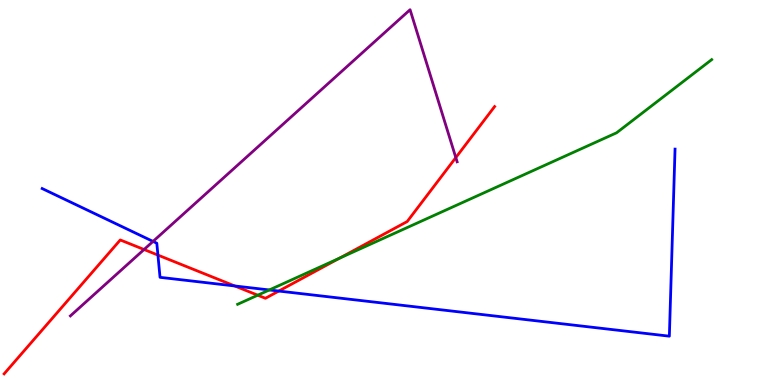[{'lines': ['blue', 'red'], 'intersections': [{'x': 2.04, 'y': 3.37}, {'x': 3.03, 'y': 2.57}, {'x': 3.6, 'y': 2.44}]}, {'lines': ['green', 'red'], 'intersections': [{'x': 3.33, 'y': 2.33}, {'x': 4.38, 'y': 3.29}]}, {'lines': ['purple', 'red'], 'intersections': [{'x': 1.86, 'y': 3.52}, {'x': 5.88, 'y': 5.91}]}, {'lines': ['blue', 'green'], 'intersections': [{'x': 3.47, 'y': 2.47}]}, {'lines': ['blue', 'purple'], 'intersections': [{'x': 1.97, 'y': 3.73}]}, {'lines': ['green', 'purple'], 'intersections': []}]